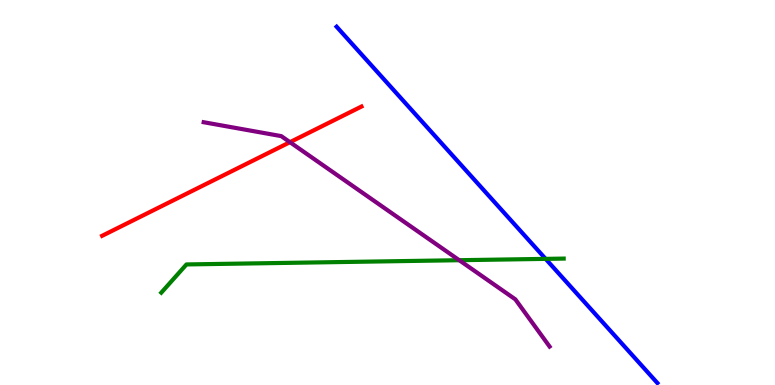[{'lines': ['blue', 'red'], 'intersections': []}, {'lines': ['green', 'red'], 'intersections': []}, {'lines': ['purple', 'red'], 'intersections': [{'x': 3.74, 'y': 6.31}]}, {'lines': ['blue', 'green'], 'intersections': [{'x': 7.04, 'y': 3.28}]}, {'lines': ['blue', 'purple'], 'intersections': []}, {'lines': ['green', 'purple'], 'intersections': [{'x': 5.93, 'y': 3.24}]}]